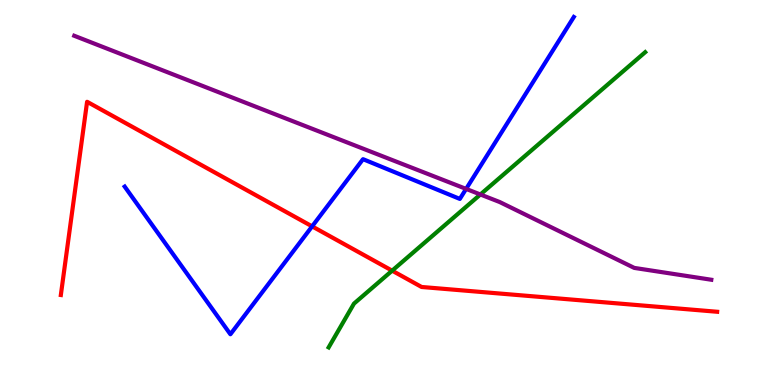[{'lines': ['blue', 'red'], 'intersections': [{'x': 4.03, 'y': 4.12}]}, {'lines': ['green', 'red'], 'intersections': [{'x': 5.06, 'y': 2.97}]}, {'lines': ['purple', 'red'], 'intersections': []}, {'lines': ['blue', 'green'], 'intersections': []}, {'lines': ['blue', 'purple'], 'intersections': [{'x': 6.01, 'y': 5.09}]}, {'lines': ['green', 'purple'], 'intersections': [{'x': 6.2, 'y': 4.95}]}]